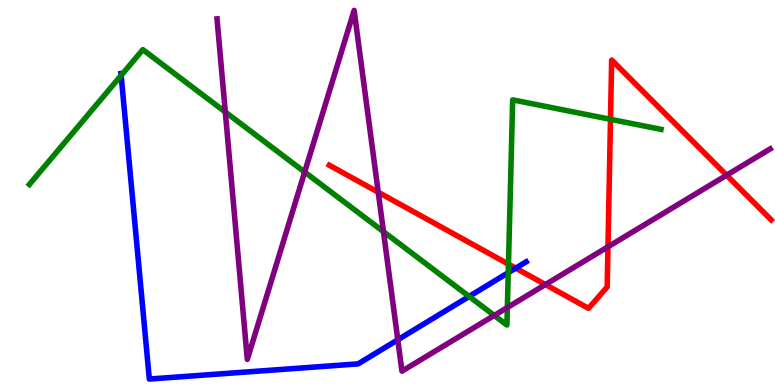[{'lines': ['blue', 'red'], 'intersections': [{'x': 6.65, 'y': 3.03}]}, {'lines': ['green', 'red'], 'intersections': [{'x': 6.56, 'y': 3.14}, {'x': 7.88, 'y': 6.9}]}, {'lines': ['purple', 'red'], 'intersections': [{'x': 4.88, 'y': 5.01}, {'x': 7.04, 'y': 2.61}, {'x': 7.84, 'y': 3.59}, {'x': 9.38, 'y': 5.45}]}, {'lines': ['blue', 'green'], 'intersections': [{'x': 1.56, 'y': 8.04}, {'x': 6.05, 'y': 2.3}, {'x': 6.56, 'y': 2.92}]}, {'lines': ['blue', 'purple'], 'intersections': [{'x': 5.13, 'y': 1.17}]}, {'lines': ['green', 'purple'], 'intersections': [{'x': 2.91, 'y': 7.09}, {'x': 3.93, 'y': 5.53}, {'x': 4.95, 'y': 3.98}, {'x': 6.38, 'y': 1.81}, {'x': 6.55, 'y': 2.01}]}]